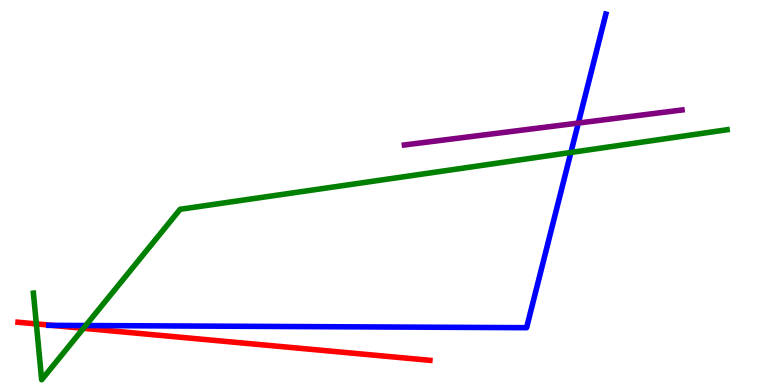[{'lines': ['blue', 'red'], 'intersections': [{'x': 0.67, 'y': 1.55}]}, {'lines': ['green', 'red'], 'intersections': [{'x': 0.469, 'y': 1.59}, {'x': 1.08, 'y': 1.47}]}, {'lines': ['purple', 'red'], 'intersections': []}, {'lines': ['blue', 'green'], 'intersections': [{'x': 1.11, 'y': 1.54}, {'x': 7.37, 'y': 6.04}]}, {'lines': ['blue', 'purple'], 'intersections': [{'x': 7.46, 'y': 6.8}]}, {'lines': ['green', 'purple'], 'intersections': []}]